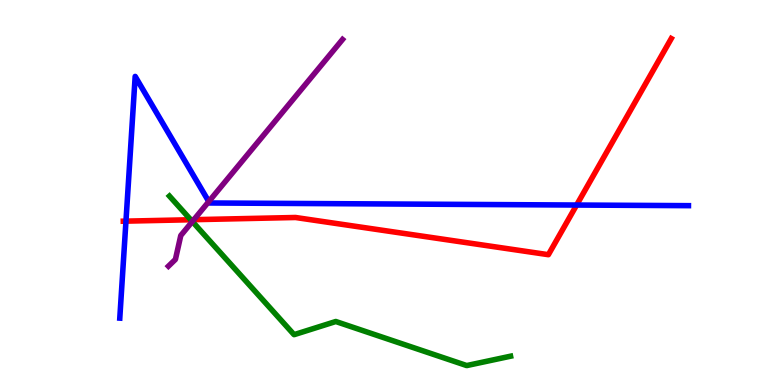[{'lines': ['blue', 'red'], 'intersections': [{'x': 1.63, 'y': 4.26}, {'x': 7.44, 'y': 4.67}]}, {'lines': ['green', 'red'], 'intersections': [{'x': 2.46, 'y': 4.29}]}, {'lines': ['purple', 'red'], 'intersections': [{'x': 2.5, 'y': 4.29}]}, {'lines': ['blue', 'green'], 'intersections': []}, {'lines': ['blue', 'purple'], 'intersections': [{'x': 2.69, 'y': 4.76}]}, {'lines': ['green', 'purple'], 'intersections': [{'x': 2.48, 'y': 4.25}]}]